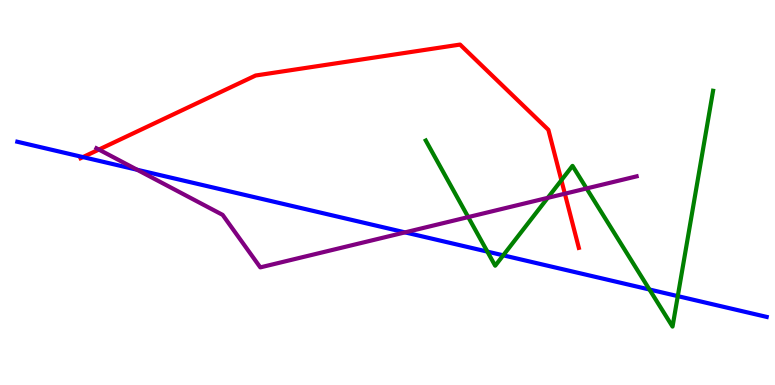[{'lines': ['blue', 'red'], 'intersections': [{'x': 1.07, 'y': 5.92}]}, {'lines': ['green', 'red'], 'intersections': [{'x': 7.24, 'y': 5.32}]}, {'lines': ['purple', 'red'], 'intersections': [{'x': 1.28, 'y': 6.12}, {'x': 7.29, 'y': 4.97}]}, {'lines': ['blue', 'green'], 'intersections': [{'x': 6.29, 'y': 3.46}, {'x': 6.49, 'y': 3.37}, {'x': 8.38, 'y': 2.48}, {'x': 8.75, 'y': 2.31}]}, {'lines': ['blue', 'purple'], 'intersections': [{'x': 1.77, 'y': 5.59}, {'x': 5.23, 'y': 3.96}]}, {'lines': ['green', 'purple'], 'intersections': [{'x': 6.04, 'y': 4.36}, {'x': 7.07, 'y': 4.86}, {'x': 7.57, 'y': 5.11}]}]